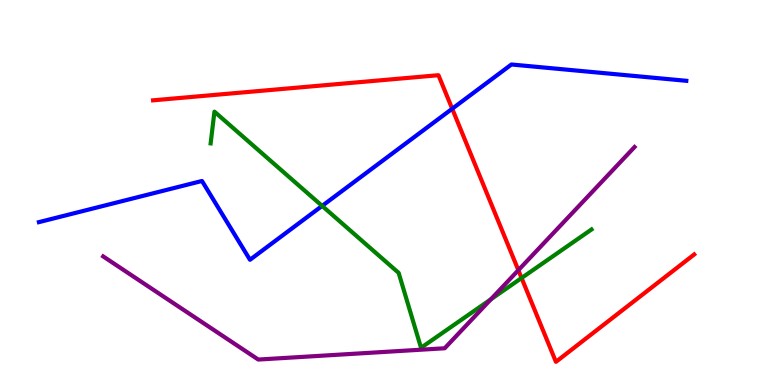[{'lines': ['blue', 'red'], 'intersections': [{'x': 5.83, 'y': 7.18}]}, {'lines': ['green', 'red'], 'intersections': [{'x': 6.73, 'y': 2.78}]}, {'lines': ['purple', 'red'], 'intersections': [{'x': 6.69, 'y': 2.98}]}, {'lines': ['blue', 'green'], 'intersections': [{'x': 4.16, 'y': 4.65}]}, {'lines': ['blue', 'purple'], 'intersections': []}, {'lines': ['green', 'purple'], 'intersections': [{'x': 6.33, 'y': 2.23}]}]